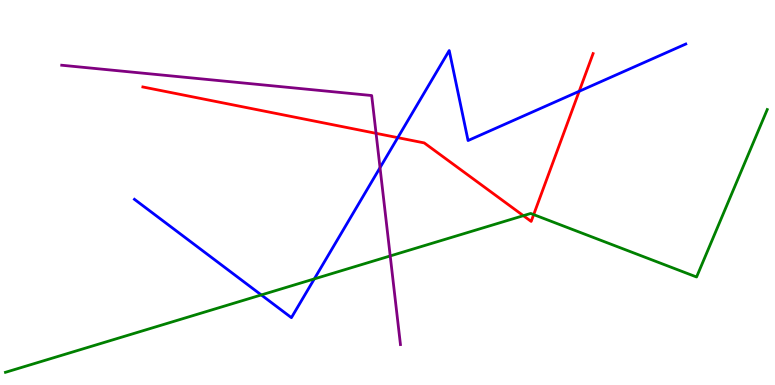[{'lines': ['blue', 'red'], 'intersections': [{'x': 5.13, 'y': 6.42}, {'x': 7.47, 'y': 7.63}]}, {'lines': ['green', 'red'], 'intersections': [{'x': 6.75, 'y': 4.4}, {'x': 6.89, 'y': 4.43}]}, {'lines': ['purple', 'red'], 'intersections': [{'x': 4.85, 'y': 6.54}]}, {'lines': ['blue', 'green'], 'intersections': [{'x': 3.37, 'y': 2.34}, {'x': 4.06, 'y': 2.76}]}, {'lines': ['blue', 'purple'], 'intersections': [{'x': 4.9, 'y': 5.64}]}, {'lines': ['green', 'purple'], 'intersections': [{'x': 5.04, 'y': 3.35}]}]